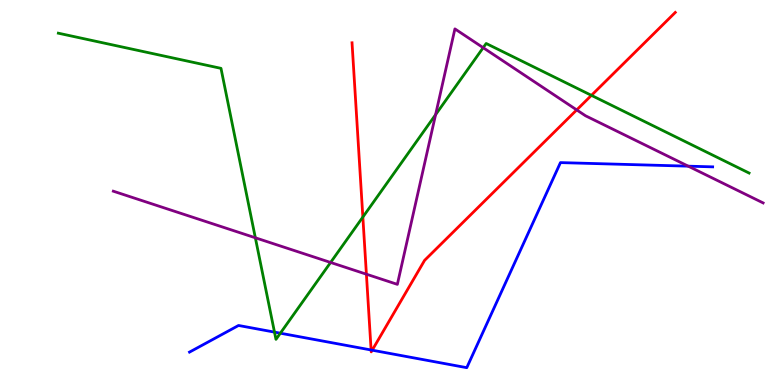[{'lines': ['blue', 'red'], 'intersections': [{'x': 4.79, 'y': 0.909}, {'x': 4.8, 'y': 0.904}]}, {'lines': ['green', 'red'], 'intersections': [{'x': 4.68, 'y': 4.36}, {'x': 7.63, 'y': 7.52}]}, {'lines': ['purple', 'red'], 'intersections': [{'x': 4.73, 'y': 2.88}, {'x': 7.44, 'y': 7.15}]}, {'lines': ['blue', 'green'], 'intersections': [{'x': 3.54, 'y': 1.37}, {'x': 3.62, 'y': 1.35}]}, {'lines': ['blue', 'purple'], 'intersections': [{'x': 8.88, 'y': 5.68}]}, {'lines': ['green', 'purple'], 'intersections': [{'x': 3.29, 'y': 3.82}, {'x': 4.27, 'y': 3.18}, {'x': 5.62, 'y': 7.02}, {'x': 6.23, 'y': 8.76}]}]